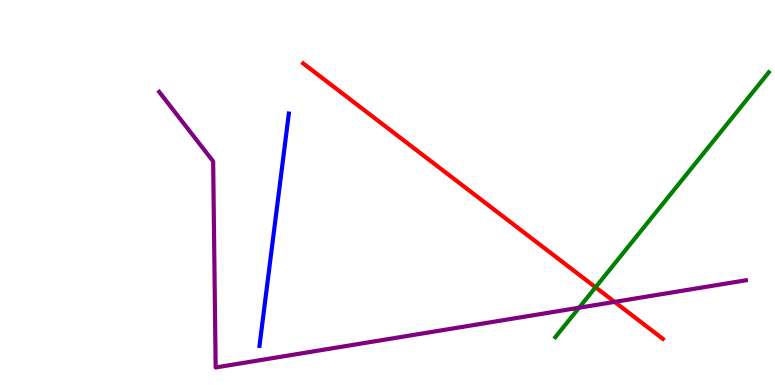[{'lines': ['blue', 'red'], 'intersections': []}, {'lines': ['green', 'red'], 'intersections': [{'x': 7.68, 'y': 2.54}]}, {'lines': ['purple', 'red'], 'intersections': [{'x': 7.93, 'y': 2.16}]}, {'lines': ['blue', 'green'], 'intersections': []}, {'lines': ['blue', 'purple'], 'intersections': []}, {'lines': ['green', 'purple'], 'intersections': [{'x': 7.47, 'y': 2.01}]}]